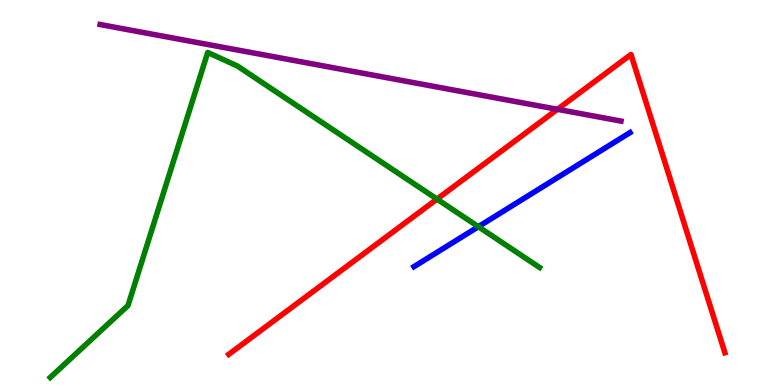[{'lines': ['blue', 'red'], 'intersections': []}, {'lines': ['green', 'red'], 'intersections': [{'x': 5.64, 'y': 4.83}]}, {'lines': ['purple', 'red'], 'intersections': [{'x': 7.19, 'y': 7.16}]}, {'lines': ['blue', 'green'], 'intersections': [{'x': 6.17, 'y': 4.11}]}, {'lines': ['blue', 'purple'], 'intersections': []}, {'lines': ['green', 'purple'], 'intersections': []}]